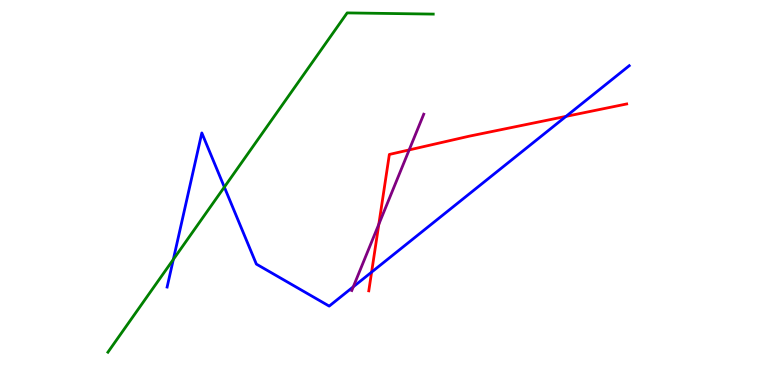[{'lines': ['blue', 'red'], 'intersections': [{'x': 4.79, 'y': 2.93}, {'x': 7.3, 'y': 6.98}]}, {'lines': ['green', 'red'], 'intersections': []}, {'lines': ['purple', 'red'], 'intersections': [{'x': 4.89, 'y': 4.18}, {'x': 5.28, 'y': 6.11}]}, {'lines': ['blue', 'green'], 'intersections': [{'x': 2.24, 'y': 3.26}, {'x': 2.89, 'y': 5.14}]}, {'lines': ['blue', 'purple'], 'intersections': [{'x': 4.56, 'y': 2.55}]}, {'lines': ['green', 'purple'], 'intersections': []}]